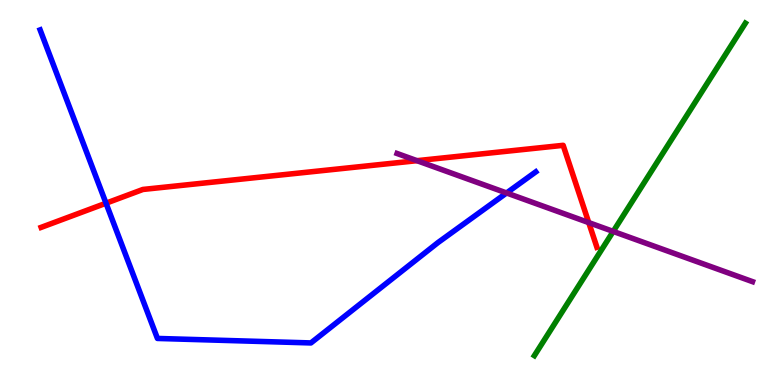[{'lines': ['blue', 'red'], 'intersections': [{'x': 1.37, 'y': 4.72}]}, {'lines': ['green', 'red'], 'intersections': []}, {'lines': ['purple', 'red'], 'intersections': [{'x': 5.38, 'y': 5.83}, {'x': 7.6, 'y': 4.22}]}, {'lines': ['blue', 'green'], 'intersections': []}, {'lines': ['blue', 'purple'], 'intersections': [{'x': 6.54, 'y': 4.99}]}, {'lines': ['green', 'purple'], 'intersections': [{'x': 7.91, 'y': 3.99}]}]